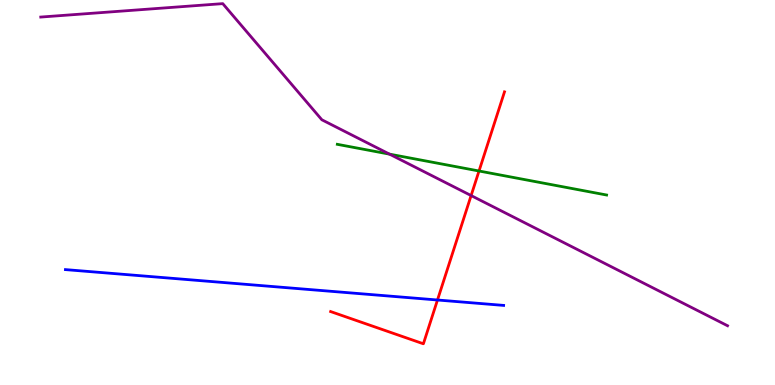[{'lines': ['blue', 'red'], 'intersections': [{'x': 5.65, 'y': 2.21}]}, {'lines': ['green', 'red'], 'intersections': [{'x': 6.18, 'y': 5.56}]}, {'lines': ['purple', 'red'], 'intersections': [{'x': 6.08, 'y': 4.92}]}, {'lines': ['blue', 'green'], 'intersections': []}, {'lines': ['blue', 'purple'], 'intersections': []}, {'lines': ['green', 'purple'], 'intersections': [{'x': 5.03, 'y': 6.0}]}]